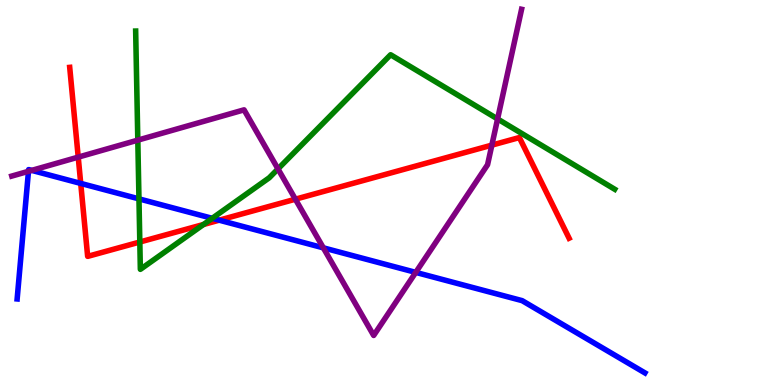[{'lines': ['blue', 'red'], 'intersections': [{'x': 1.04, 'y': 5.24}, {'x': 2.83, 'y': 4.28}]}, {'lines': ['green', 'red'], 'intersections': [{'x': 1.8, 'y': 3.71}, {'x': 2.63, 'y': 4.17}]}, {'lines': ['purple', 'red'], 'intersections': [{'x': 1.01, 'y': 5.92}, {'x': 3.81, 'y': 4.83}, {'x': 6.35, 'y': 6.23}]}, {'lines': ['blue', 'green'], 'intersections': [{'x': 1.79, 'y': 4.83}, {'x': 2.74, 'y': 4.33}]}, {'lines': ['blue', 'purple'], 'intersections': [{'x': 0.367, 'y': 5.55}, {'x': 0.409, 'y': 5.57}, {'x': 4.17, 'y': 3.56}, {'x': 5.36, 'y': 2.92}]}, {'lines': ['green', 'purple'], 'intersections': [{'x': 1.78, 'y': 6.36}, {'x': 3.59, 'y': 5.61}, {'x': 6.42, 'y': 6.91}]}]